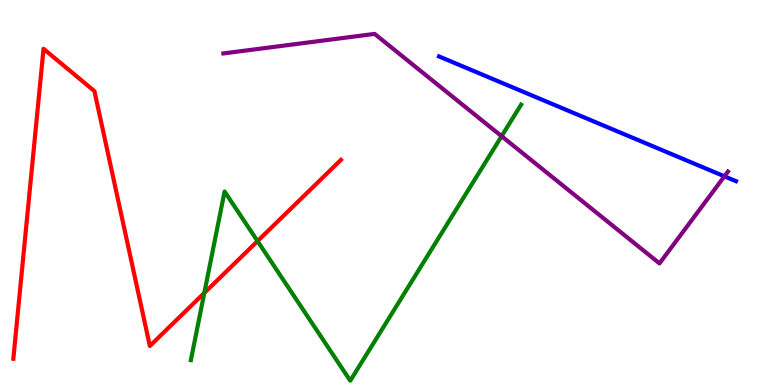[{'lines': ['blue', 'red'], 'intersections': []}, {'lines': ['green', 'red'], 'intersections': [{'x': 2.64, 'y': 2.39}, {'x': 3.32, 'y': 3.74}]}, {'lines': ['purple', 'red'], 'intersections': []}, {'lines': ['blue', 'green'], 'intersections': []}, {'lines': ['blue', 'purple'], 'intersections': [{'x': 9.35, 'y': 5.42}]}, {'lines': ['green', 'purple'], 'intersections': [{'x': 6.47, 'y': 6.46}]}]